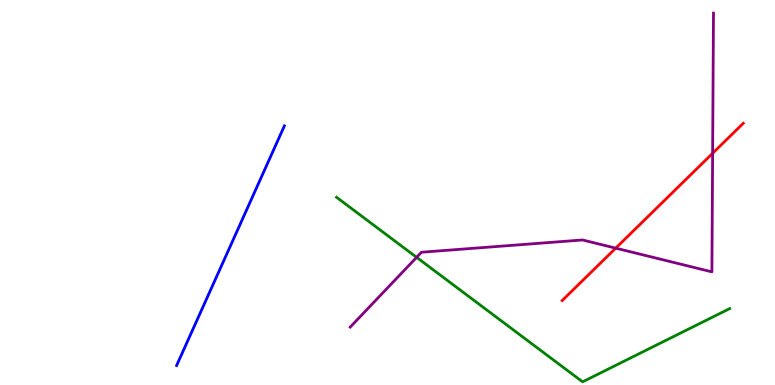[{'lines': ['blue', 'red'], 'intersections': []}, {'lines': ['green', 'red'], 'intersections': []}, {'lines': ['purple', 'red'], 'intersections': [{'x': 7.94, 'y': 3.55}, {'x': 9.2, 'y': 6.02}]}, {'lines': ['blue', 'green'], 'intersections': []}, {'lines': ['blue', 'purple'], 'intersections': []}, {'lines': ['green', 'purple'], 'intersections': [{'x': 5.38, 'y': 3.32}]}]